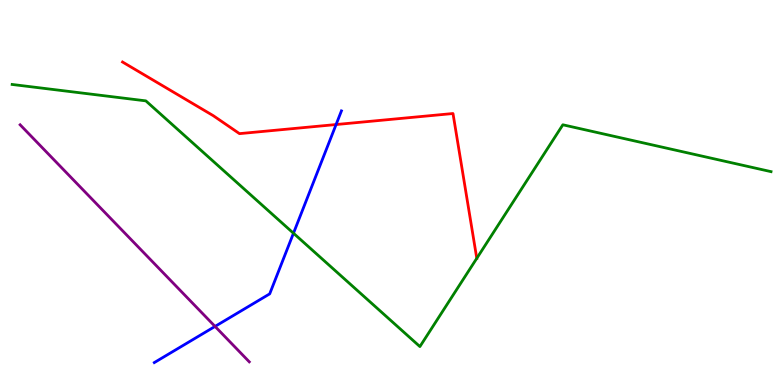[{'lines': ['blue', 'red'], 'intersections': [{'x': 4.34, 'y': 6.77}]}, {'lines': ['green', 'red'], 'intersections': [{'x': 6.15, 'y': 3.29}]}, {'lines': ['purple', 'red'], 'intersections': []}, {'lines': ['blue', 'green'], 'intersections': [{'x': 3.79, 'y': 3.94}]}, {'lines': ['blue', 'purple'], 'intersections': [{'x': 2.77, 'y': 1.52}]}, {'lines': ['green', 'purple'], 'intersections': []}]